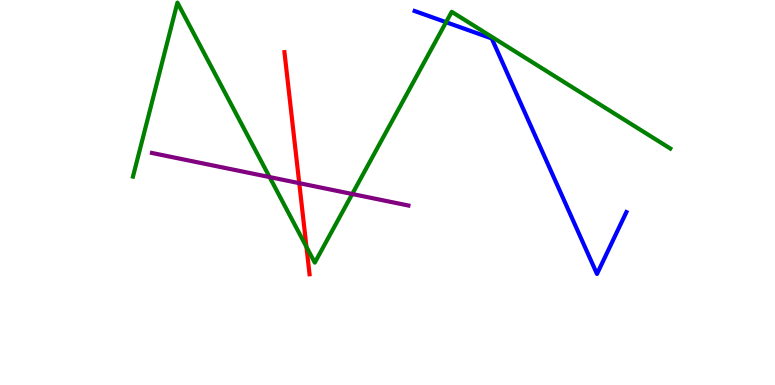[{'lines': ['blue', 'red'], 'intersections': []}, {'lines': ['green', 'red'], 'intersections': [{'x': 3.95, 'y': 3.59}]}, {'lines': ['purple', 'red'], 'intersections': [{'x': 3.86, 'y': 5.24}]}, {'lines': ['blue', 'green'], 'intersections': [{'x': 5.76, 'y': 9.42}]}, {'lines': ['blue', 'purple'], 'intersections': []}, {'lines': ['green', 'purple'], 'intersections': [{'x': 3.48, 'y': 5.4}, {'x': 4.55, 'y': 4.96}]}]